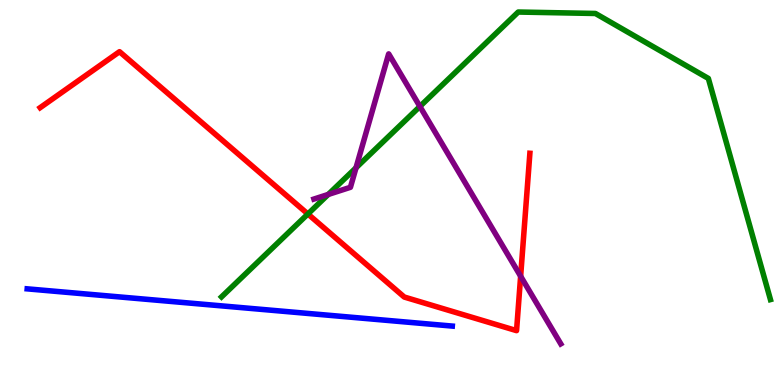[{'lines': ['blue', 'red'], 'intersections': []}, {'lines': ['green', 'red'], 'intersections': [{'x': 3.97, 'y': 4.44}]}, {'lines': ['purple', 'red'], 'intersections': [{'x': 6.72, 'y': 2.83}]}, {'lines': ['blue', 'green'], 'intersections': []}, {'lines': ['blue', 'purple'], 'intersections': []}, {'lines': ['green', 'purple'], 'intersections': [{'x': 4.24, 'y': 4.95}, {'x': 4.59, 'y': 5.64}, {'x': 5.42, 'y': 7.23}]}]